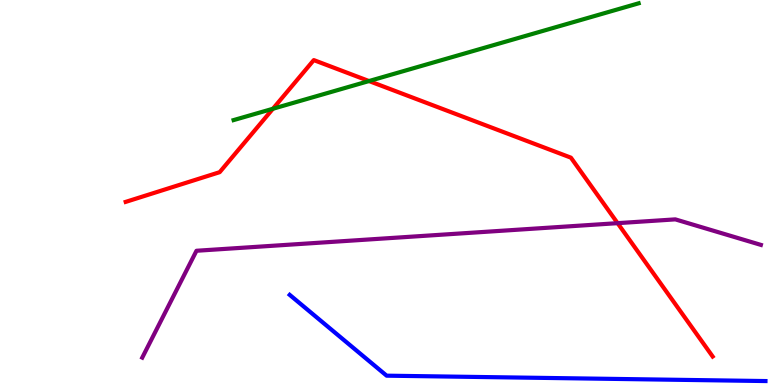[{'lines': ['blue', 'red'], 'intersections': []}, {'lines': ['green', 'red'], 'intersections': [{'x': 3.52, 'y': 7.18}, {'x': 4.76, 'y': 7.89}]}, {'lines': ['purple', 'red'], 'intersections': [{'x': 7.97, 'y': 4.2}]}, {'lines': ['blue', 'green'], 'intersections': []}, {'lines': ['blue', 'purple'], 'intersections': []}, {'lines': ['green', 'purple'], 'intersections': []}]